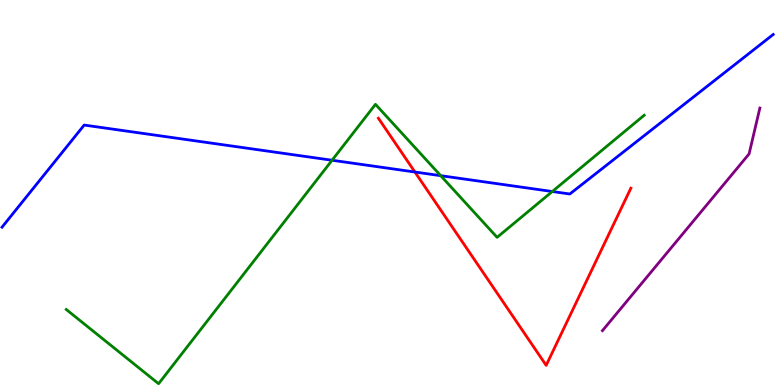[{'lines': ['blue', 'red'], 'intersections': [{'x': 5.35, 'y': 5.53}]}, {'lines': ['green', 'red'], 'intersections': []}, {'lines': ['purple', 'red'], 'intersections': []}, {'lines': ['blue', 'green'], 'intersections': [{'x': 4.28, 'y': 5.84}, {'x': 5.69, 'y': 5.44}, {'x': 7.13, 'y': 5.03}]}, {'lines': ['blue', 'purple'], 'intersections': []}, {'lines': ['green', 'purple'], 'intersections': []}]